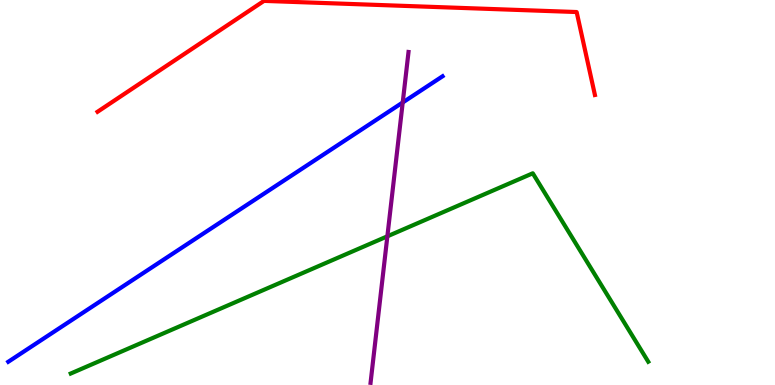[{'lines': ['blue', 'red'], 'intersections': []}, {'lines': ['green', 'red'], 'intersections': []}, {'lines': ['purple', 'red'], 'intersections': []}, {'lines': ['blue', 'green'], 'intersections': []}, {'lines': ['blue', 'purple'], 'intersections': [{'x': 5.2, 'y': 7.34}]}, {'lines': ['green', 'purple'], 'intersections': [{'x': 5.0, 'y': 3.86}]}]